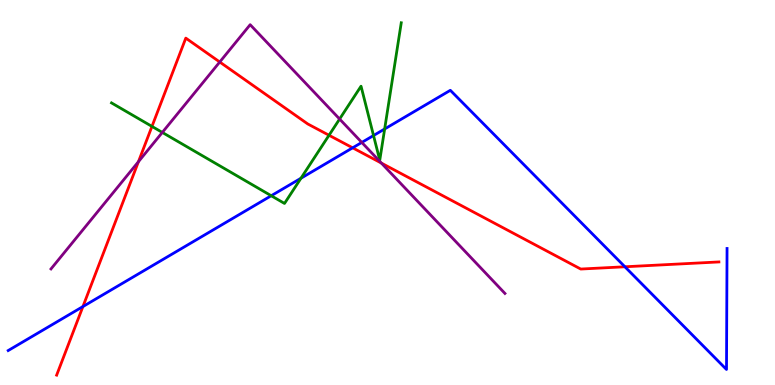[{'lines': ['blue', 'red'], 'intersections': [{'x': 1.07, 'y': 2.04}, {'x': 4.55, 'y': 6.16}, {'x': 8.06, 'y': 3.07}]}, {'lines': ['green', 'red'], 'intersections': [{'x': 1.96, 'y': 6.72}, {'x': 4.25, 'y': 6.49}]}, {'lines': ['purple', 'red'], 'intersections': [{'x': 1.79, 'y': 5.8}, {'x': 2.84, 'y': 8.39}, {'x': 4.92, 'y': 5.76}]}, {'lines': ['blue', 'green'], 'intersections': [{'x': 3.5, 'y': 4.92}, {'x': 3.88, 'y': 5.37}, {'x': 4.82, 'y': 6.48}, {'x': 4.96, 'y': 6.65}]}, {'lines': ['blue', 'purple'], 'intersections': [{'x': 4.67, 'y': 6.3}]}, {'lines': ['green', 'purple'], 'intersections': [{'x': 2.09, 'y': 6.56}, {'x': 4.38, 'y': 6.91}]}]